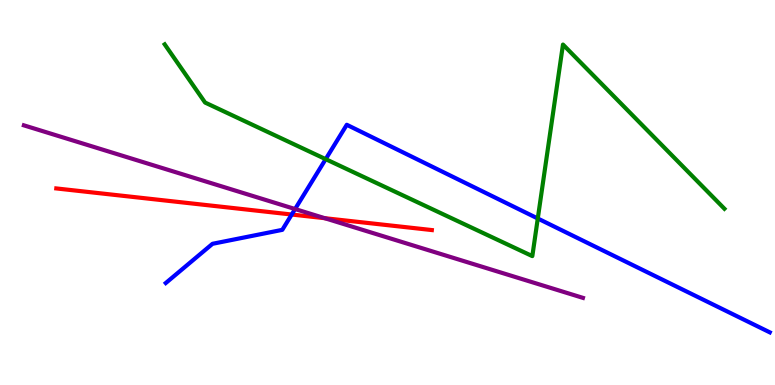[{'lines': ['blue', 'red'], 'intersections': [{'x': 3.76, 'y': 4.43}]}, {'lines': ['green', 'red'], 'intersections': []}, {'lines': ['purple', 'red'], 'intersections': [{'x': 4.19, 'y': 4.33}]}, {'lines': ['blue', 'green'], 'intersections': [{'x': 4.2, 'y': 5.87}, {'x': 6.94, 'y': 4.32}]}, {'lines': ['blue', 'purple'], 'intersections': [{'x': 3.81, 'y': 4.57}]}, {'lines': ['green', 'purple'], 'intersections': []}]